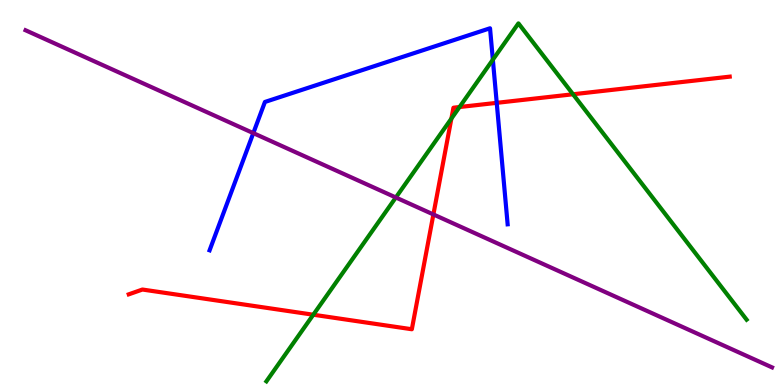[{'lines': ['blue', 'red'], 'intersections': [{'x': 6.41, 'y': 7.33}]}, {'lines': ['green', 'red'], 'intersections': [{'x': 4.04, 'y': 1.83}, {'x': 5.82, 'y': 6.92}, {'x': 5.93, 'y': 7.22}, {'x': 7.39, 'y': 7.55}]}, {'lines': ['purple', 'red'], 'intersections': [{'x': 5.59, 'y': 4.43}]}, {'lines': ['blue', 'green'], 'intersections': [{'x': 6.36, 'y': 8.45}]}, {'lines': ['blue', 'purple'], 'intersections': [{'x': 3.27, 'y': 6.54}]}, {'lines': ['green', 'purple'], 'intersections': [{'x': 5.11, 'y': 4.87}]}]